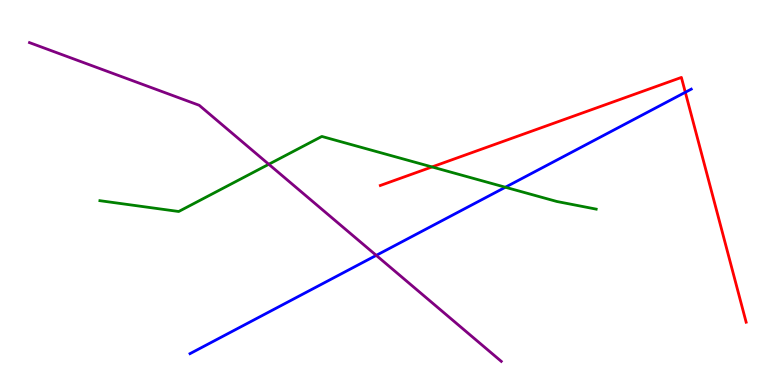[{'lines': ['blue', 'red'], 'intersections': [{'x': 8.84, 'y': 7.6}]}, {'lines': ['green', 'red'], 'intersections': [{'x': 5.57, 'y': 5.66}]}, {'lines': ['purple', 'red'], 'intersections': []}, {'lines': ['blue', 'green'], 'intersections': [{'x': 6.52, 'y': 5.14}]}, {'lines': ['blue', 'purple'], 'intersections': [{'x': 4.85, 'y': 3.37}]}, {'lines': ['green', 'purple'], 'intersections': [{'x': 3.47, 'y': 5.73}]}]